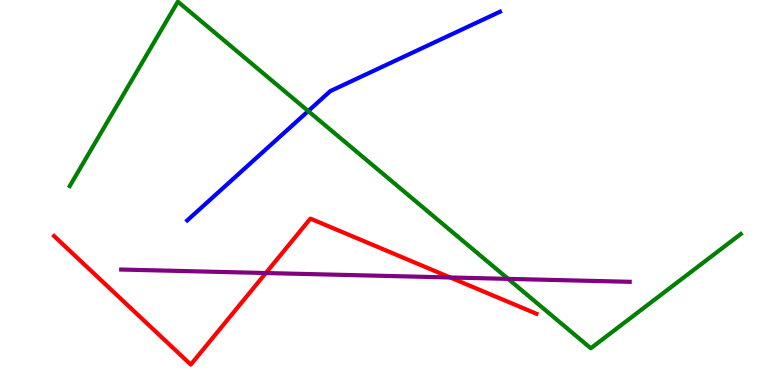[{'lines': ['blue', 'red'], 'intersections': []}, {'lines': ['green', 'red'], 'intersections': []}, {'lines': ['purple', 'red'], 'intersections': [{'x': 3.43, 'y': 2.91}, {'x': 5.81, 'y': 2.79}]}, {'lines': ['blue', 'green'], 'intersections': [{'x': 3.98, 'y': 7.12}]}, {'lines': ['blue', 'purple'], 'intersections': []}, {'lines': ['green', 'purple'], 'intersections': [{'x': 6.56, 'y': 2.76}]}]